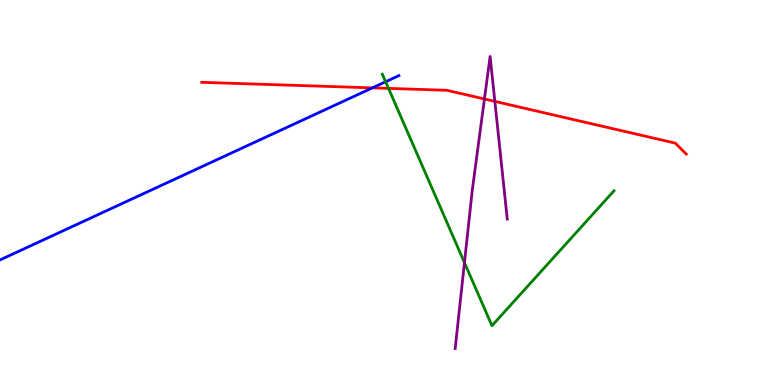[{'lines': ['blue', 'red'], 'intersections': [{'x': 4.81, 'y': 7.72}]}, {'lines': ['green', 'red'], 'intersections': [{'x': 5.01, 'y': 7.7}]}, {'lines': ['purple', 'red'], 'intersections': [{'x': 6.25, 'y': 7.43}, {'x': 6.39, 'y': 7.37}]}, {'lines': ['blue', 'green'], 'intersections': [{'x': 4.98, 'y': 7.88}]}, {'lines': ['blue', 'purple'], 'intersections': []}, {'lines': ['green', 'purple'], 'intersections': [{'x': 5.99, 'y': 3.18}]}]